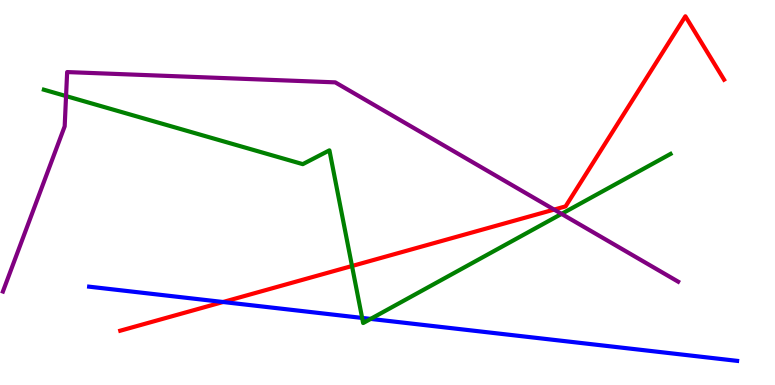[{'lines': ['blue', 'red'], 'intersections': [{'x': 2.88, 'y': 2.16}]}, {'lines': ['green', 'red'], 'intersections': [{'x': 4.54, 'y': 3.09}]}, {'lines': ['purple', 'red'], 'intersections': [{'x': 7.15, 'y': 4.56}]}, {'lines': ['blue', 'green'], 'intersections': [{'x': 4.67, 'y': 1.74}, {'x': 4.78, 'y': 1.72}]}, {'lines': ['blue', 'purple'], 'intersections': []}, {'lines': ['green', 'purple'], 'intersections': [{'x': 0.852, 'y': 7.5}, {'x': 7.25, 'y': 4.44}]}]